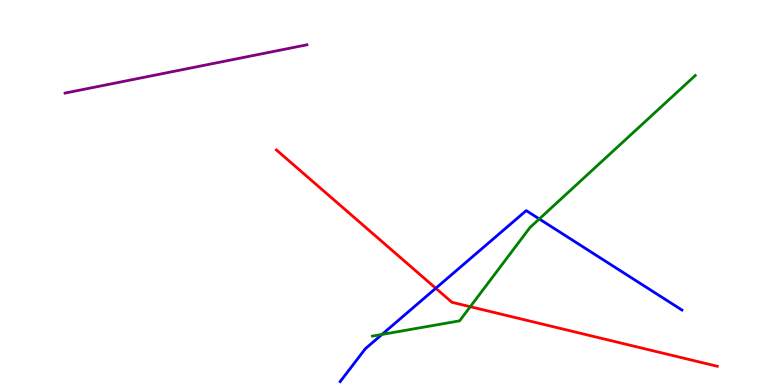[{'lines': ['blue', 'red'], 'intersections': [{'x': 5.62, 'y': 2.51}]}, {'lines': ['green', 'red'], 'intersections': [{'x': 6.07, 'y': 2.03}]}, {'lines': ['purple', 'red'], 'intersections': []}, {'lines': ['blue', 'green'], 'intersections': [{'x': 4.93, 'y': 1.31}, {'x': 6.96, 'y': 4.31}]}, {'lines': ['blue', 'purple'], 'intersections': []}, {'lines': ['green', 'purple'], 'intersections': []}]